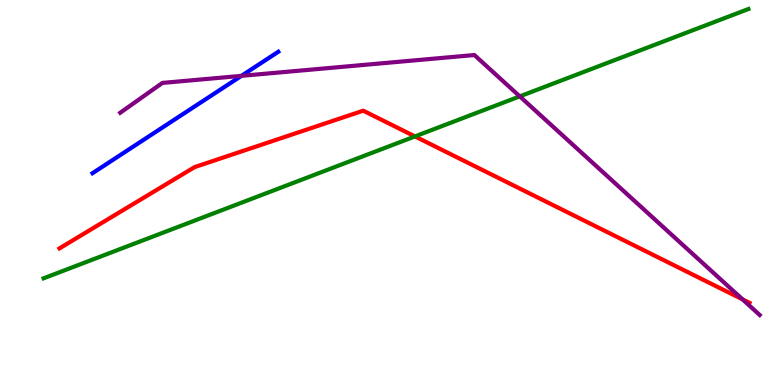[{'lines': ['blue', 'red'], 'intersections': []}, {'lines': ['green', 'red'], 'intersections': [{'x': 5.35, 'y': 6.46}]}, {'lines': ['purple', 'red'], 'intersections': [{'x': 9.58, 'y': 2.22}]}, {'lines': ['blue', 'green'], 'intersections': []}, {'lines': ['blue', 'purple'], 'intersections': [{'x': 3.12, 'y': 8.03}]}, {'lines': ['green', 'purple'], 'intersections': [{'x': 6.71, 'y': 7.5}]}]